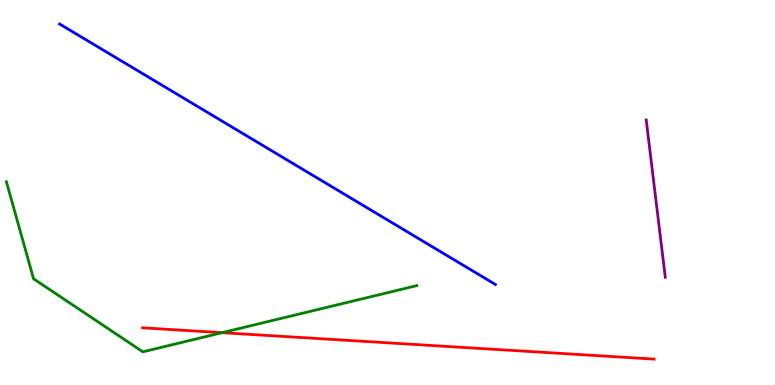[{'lines': ['blue', 'red'], 'intersections': []}, {'lines': ['green', 'red'], 'intersections': [{'x': 2.87, 'y': 1.36}]}, {'lines': ['purple', 'red'], 'intersections': []}, {'lines': ['blue', 'green'], 'intersections': []}, {'lines': ['blue', 'purple'], 'intersections': []}, {'lines': ['green', 'purple'], 'intersections': []}]